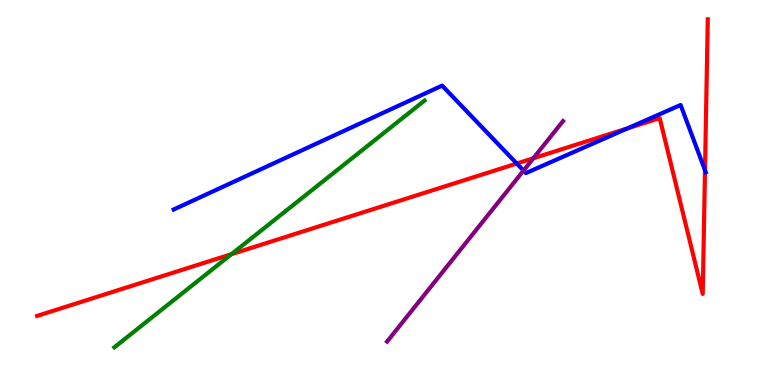[{'lines': ['blue', 'red'], 'intersections': [{'x': 6.67, 'y': 5.75}, {'x': 8.1, 'y': 6.67}, {'x': 9.1, 'y': 5.58}]}, {'lines': ['green', 'red'], 'intersections': [{'x': 2.99, 'y': 3.4}]}, {'lines': ['purple', 'red'], 'intersections': [{'x': 6.88, 'y': 5.89}]}, {'lines': ['blue', 'green'], 'intersections': []}, {'lines': ['blue', 'purple'], 'intersections': [{'x': 6.76, 'y': 5.57}]}, {'lines': ['green', 'purple'], 'intersections': []}]